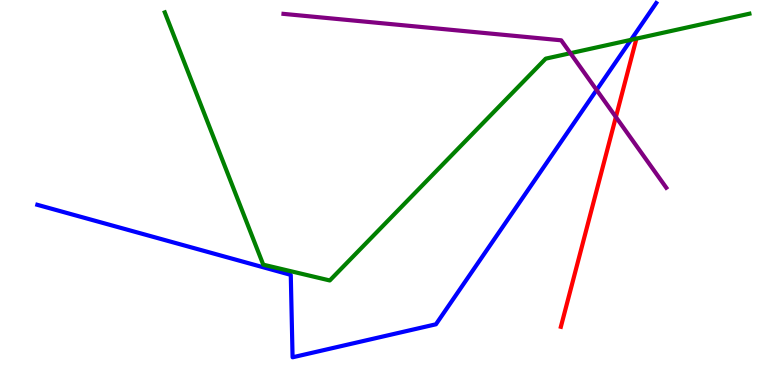[{'lines': ['blue', 'red'], 'intersections': []}, {'lines': ['green', 'red'], 'intersections': [{'x': 8.21, 'y': 9.0}]}, {'lines': ['purple', 'red'], 'intersections': [{'x': 7.95, 'y': 6.96}]}, {'lines': ['blue', 'green'], 'intersections': [{'x': 8.14, 'y': 8.97}]}, {'lines': ['blue', 'purple'], 'intersections': [{'x': 7.7, 'y': 7.66}]}, {'lines': ['green', 'purple'], 'intersections': [{'x': 7.36, 'y': 8.62}]}]